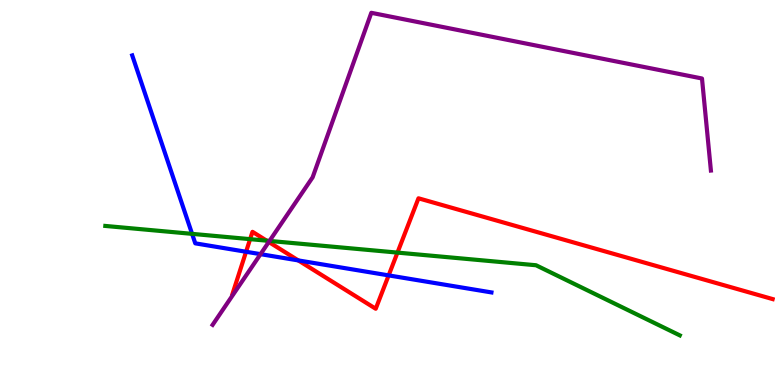[{'lines': ['blue', 'red'], 'intersections': [{'x': 3.17, 'y': 3.46}, {'x': 3.85, 'y': 3.24}, {'x': 5.01, 'y': 2.85}]}, {'lines': ['green', 'red'], 'intersections': [{'x': 3.23, 'y': 3.79}, {'x': 3.44, 'y': 3.75}, {'x': 5.13, 'y': 3.44}]}, {'lines': ['purple', 'red'], 'intersections': [{'x': 3.47, 'y': 3.71}]}, {'lines': ['blue', 'green'], 'intersections': [{'x': 2.48, 'y': 3.93}]}, {'lines': ['blue', 'purple'], 'intersections': [{'x': 3.36, 'y': 3.4}]}, {'lines': ['green', 'purple'], 'intersections': [{'x': 3.48, 'y': 3.74}]}]